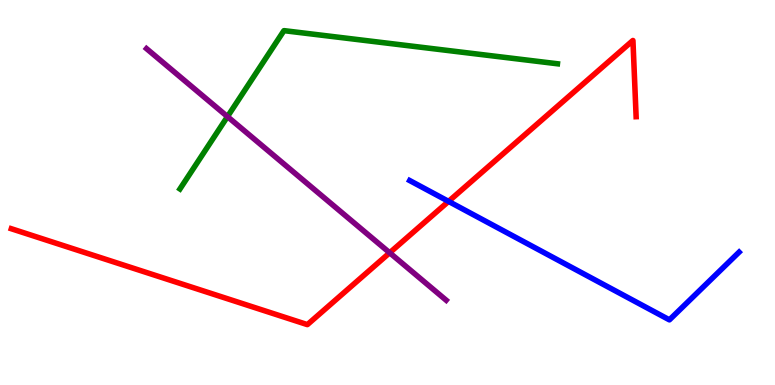[{'lines': ['blue', 'red'], 'intersections': [{'x': 5.79, 'y': 4.77}]}, {'lines': ['green', 'red'], 'intersections': []}, {'lines': ['purple', 'red'], 'intersections': [{'x': 5.03, 'y': 3.43}]}, {'lines': ['blue', 'green'], 'intersections': []}, {'lines': ['blue', 'purple'], 'intersections': []}, {'lines': ['green', 'purple'], 'intersections': [{'x': 2.94, 'y': 6.97}]}]